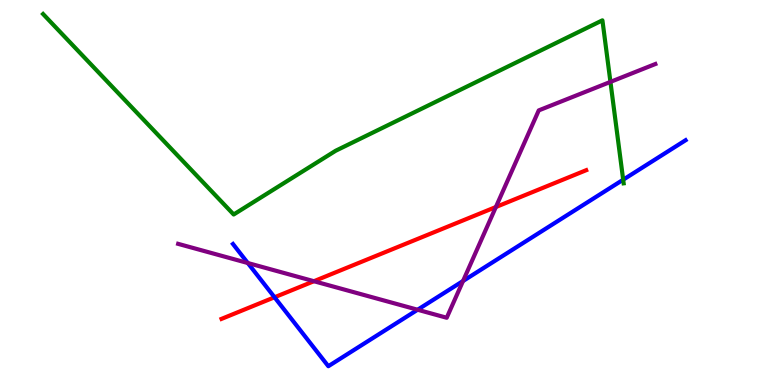[{'lines': ['blue', 'red'], 'intersections': [{'x': 3.54, 'y': 2.28}]}, {'lines': ['green', 'red'], 'intersections': []}, {'lines': ['purple', 'red'], 'intersections': [{'x': 4.05, 'y': 2.7}, {'x': 6.4, 'y': 4.62}]}, {'lines': ['blue', 'green'], 'intersections': [{'x': 8.04, 'y': 5.33}]}, {'lines': ['blue', 'purple'], 'intersections': [{'x': 3.2, 'y': 3.17}, {'x': 5.39, 'y': 1.95}, {'x': 5.97, 'y': 2.7}]}, {'lines': ['green', 'purple'], 'intersections': [{'x': 7.88, 'y': 7.87}]}]